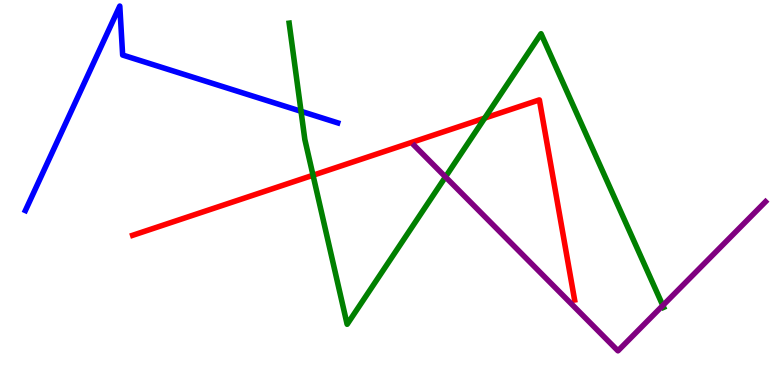[{'lines': ['blue', 'red'], 'intersections': []}, {'lines': ['green', 'red'], 'intersections': [{'x': 4.04, 'y': 5.45}, {'x': 6.25, 'y': 6.93}]}, {'lines': ['purple', 'red'], 'intersections': []}, {'lines': ['blue', 'green'], 'intersections': [{'x': 3.88, 'y': 7.11}]}, {'lines': ['blue', 'purple'], 'intersections': []}, {'lines': ['green', 'purple'], 'intersections': [{'x': 5.75, 'y': 5.4}, {'x': 8.55, 'y': 2.07}]}]